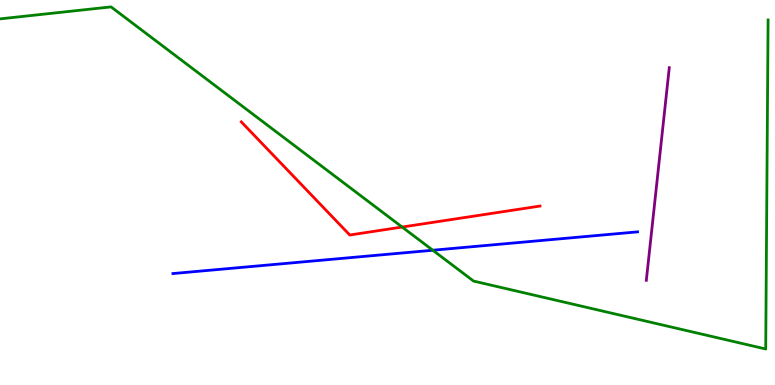[{'lines': ['blue', 'red'], 'intersections': []}, {'lines': ['green', 'red'], 'intersections': [{'x': 5.19, 'y': 4.1}]}, {'lines': ['purple', 'red'], 'intersections': []}, {'lines': ['blue', 'green'], 'intersections': [{'x': 5.58, 'y': 3.5}]}, {'lines': ['blue', 'purple'], 'intersections': []}, {'lines': ['green', 'purple'], 'intersections': []}]